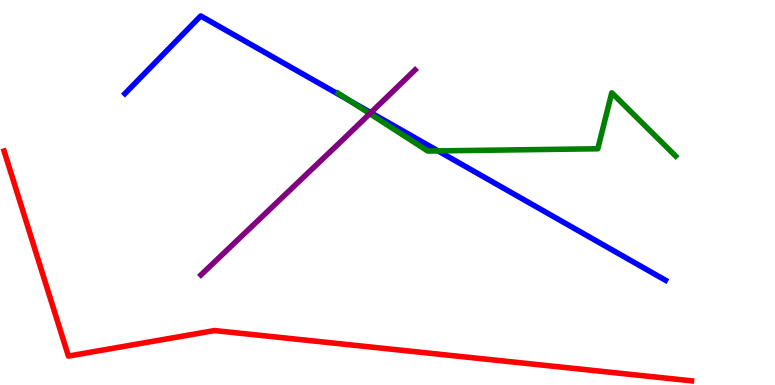[{'lines': ['blue', 'red'], 'intersections': []}, {'lines': ['green', 'red'], 'intersections': []}, {'lines': ['purple', 'red'], 'intersections': []}, {'lines': ['blue', 'green'], 'intersections': [{'x': 4.5, 'y': 7.4}, {'x': 5.65, 'y': 6.08}]}, {'lines': ['blue', 'purple'], 'intersections': [{'x': 4.78, 'y': 7.07}]}, {'lines': ['green', 'purple'], 'intersections': [{'x': 4.77, 'y': 7.05}]}]